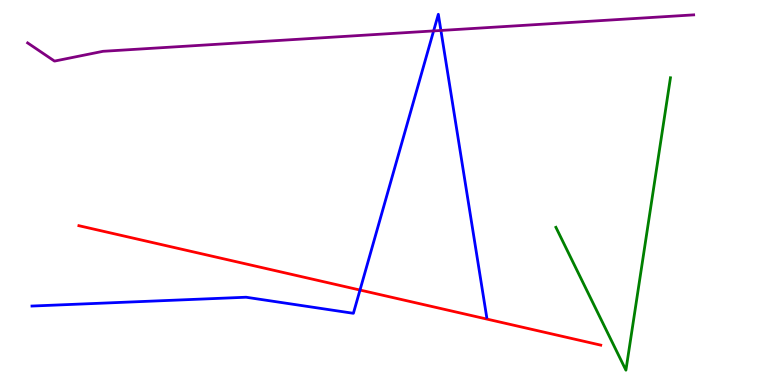[{'lines': ['blue', 'red'], 'intersections': [{'x': 4.65, 'y': 2.47}]}, {'lines': ['green', 'red'], 'intersections': []}, {'lines': ['purple', 'red'], 'intersections': []}, {'lines': ['blue', 'green'], 'intersections': []}, {'lines': ['blue', 'purple'], 'intersections': [{'x': 5.59, 'y': 9.2}, {'x': 5.69, 'y': 9.21}]}, {'lines': ['green', 'purple'], 'intersections': []}]